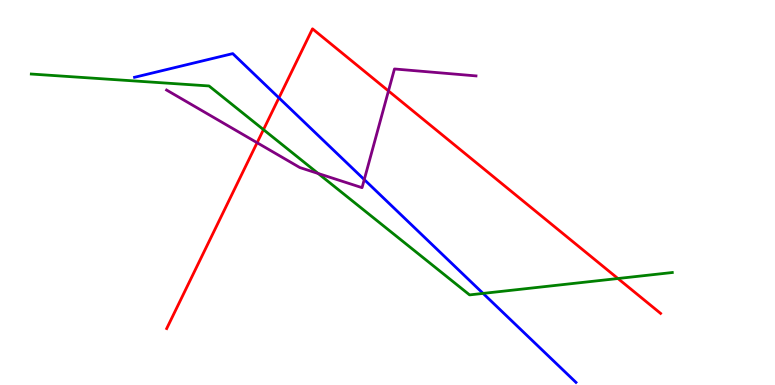[{'lines': ['blue', 'red'], 'intersections': [{'x': 3.6, 'y': 7.46}]}, {'lines': ['green', 'red'], 'intersections': [{'x': 3.4, 'y': 6.63}, {'x': 7.97, 'y': 2.77}]}, {'lines': ['purple', 'red'], 'intersections': [{'x': 3.32, 'y': 6.29}, {'x': 5.01, 'y': 7.64}]}, {'lines': ['blue', 'green'], 'intersections': [{'x': 6.23, 'y': 2.38}]}, {'lines': ['blue', 'purple'], 'intersections': [{'x': 4.7, 'y': 5.34}]}, {'lines': ['green', 'purple'], 'intersections': [{'x': 4.11, 'y': 5.49}]}]